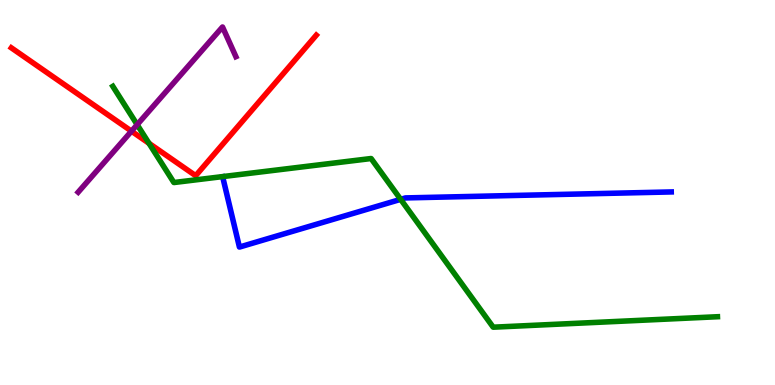[{'lines': ['blue', 'red'], 'intersections': []}, {'lines': ['green', 'red'], 'intersections': [{'x': 1.92, 'y': 6.28}]}, {'lines': ['purple', 'red'], 'intersections': [{'x': 1.7, 'y': 6.59}]}, {'lines': ['blue', 'green'], 'intersections': [{'x': 5.17, 'y': 4.82}]}, {'lines': ['blue', 'purple'], 'intersections': []}, {'lines': ['green', 'purple'], 'intersections': [{'x': 1.77, 'y': 6.76}]}]